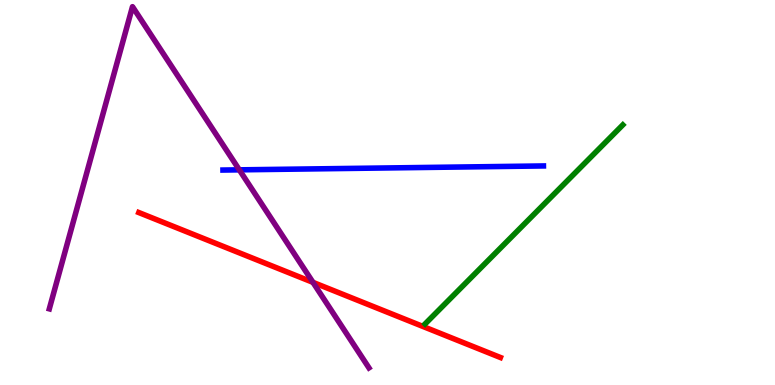[{'lines': ['blue', 'red'], 'intersections': []}, {'lines': ['green', 'red'], 'intersections': []}, {'lines': ['purple', 'red'], 'intersections': [{'x': 4.04, 'y': 2.67}]}, {'lines': ['blue', 'green'], 'intersections': []}, {'lines': ['blue', 'purple'], 'intersections': [{'x': 3.09, 'y': 5.59}]}, {'lines': ['green', 'purple'], 'intersections': []}]